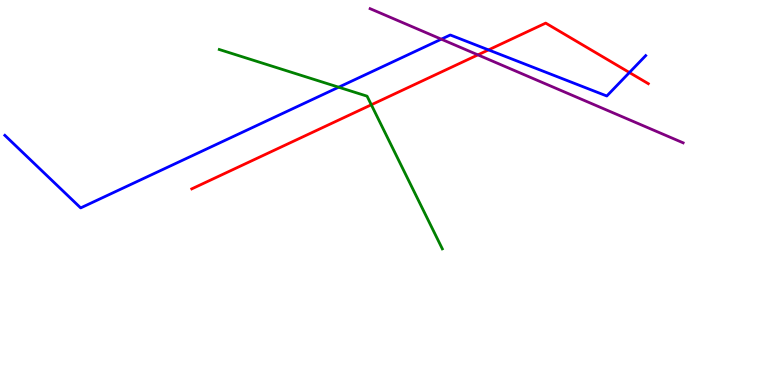[{'lines': ['blue', 'red'], 'intersections': [{'x': 6.3, 'y': 8.7}, {'x': 8.12, 'y': 8.12}]}, {'lines': ['green', 'red'], 'intersections': [{'x': 4.79, 'y': 7.28}]}, {'lines': ['purple', 'red'], 'intersections': [{'x': 6.17, 'y': 8.57}]}, {'lines': ['blue', 'green'], 'intersections': [{'x': 4.37, 'y': 7.74}]}, {'lines': ['blue', 'purple'], 'intersections': [{'x': 5.69, 'y': 8.98}]}, {'lines': ['green', 'purple'], 'intersections': []}]